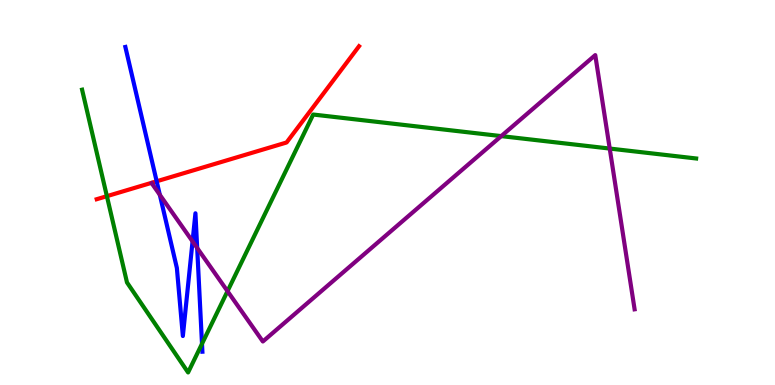[{'lines': ['blue', 'red'], 'intersections': [{'x': 2.02, 'y': 5.29}]}, {'lines': ['green', 'red'], 'intersections': [{'x': 1.38, 'y': 4.9}]}, {'lines': ['purple', 'red'], 'intersections': []}, {'lines': ['blue', 'green'], 'intersections': [{'x': 2.61, 'y': 1.07}]}, {'lines': ['blue', 'purple'], 'intersections': [{'x': 2.06, 'y': 4.94}, {'x': 2.48, 'y': 3.73}, {'x': 2.54, 'y': 3.56}]}, {'lines': ['green', 'purple'], 'intersections': [{'x': 2.94, 'y': 2.44}, {'x': 6.47, 'y': 6.46}, {'x': 7.87, 'y': 6.14}]}]